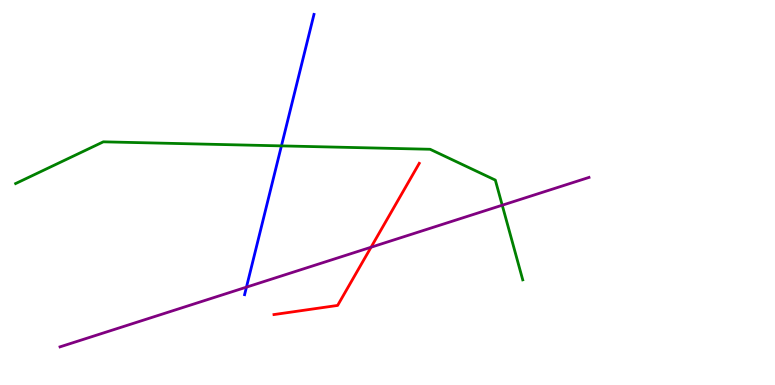[{'lines': ['blue', 'red'], 'intersections': []}, {'lines': ['green', 'red'], 'intersections': []}, {'lines': ['purple', 'red'], 'intersections': [{'x': 4.79, 'y': 3.58}]}, {'lines': ['blue', 'green'], 'intersections': [{'x': 3.63, 'y': 6.21}]}, {'lines': ['blue', 'purple'], 'intersections': [{'x': 3.18, 'y': 2.54}]}, {'lines': ['green', 'purple'], 'intersections': [{'x': 6.48, 'y': 4.67}]}]